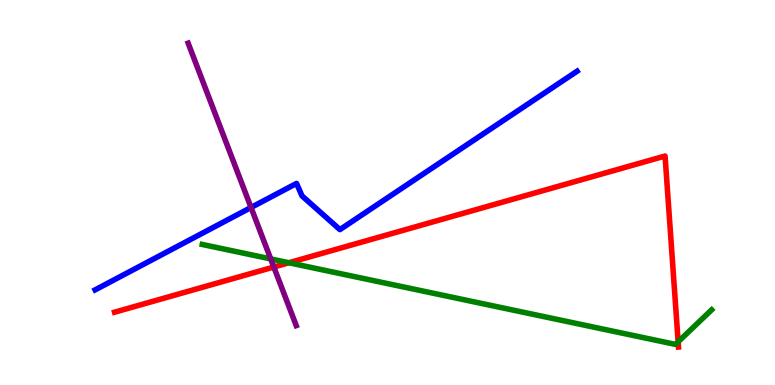[{'lines': ['blue', 'red'], 'intersections': []}, {'lines': ['green', 'red'], 'intersections': [{'x': 3.73, 'y': 3.18}, {'x': 8.75, 'y': 1.12}]}, {'lines': ['purple', 'red'], 'intersections': [{'x': 3.53, 'y': 3.06}]}, {'lines': ['blue', 'green'], 'intersections': []}, {'lines': ['blue', 'purple'], 'intersections': [{'x': 3.24, 'y': 4.61}]}, {'lines': ['green', 'purple'], 'intersections': [{'x': 3.49, 'y': 3.27}]}]